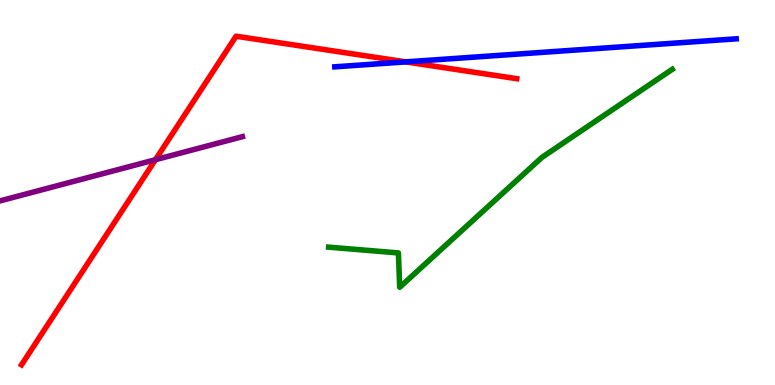[{'lines': ['blue', 'red'], 'intersections': [{'x': 5.24, 'y': 8.39}]}, {'lines': ['green', 'red'], 'intersections': []}, {'lines': ['purple', 'red'], 'intersections': [{'x': 2.01, 'y': 5.85}]}, {'lines': ['blue', 'green'], 'intersections': []}, {'lines': ['blue', 'purple'], 'intersections': []}, {'lines': ['green', 'purple'], 'intersections': []}]